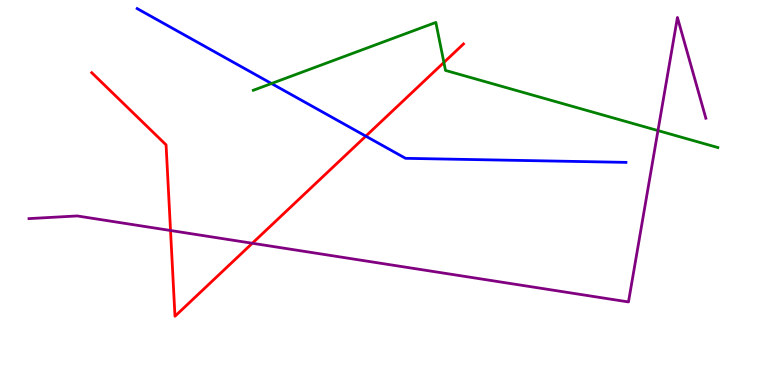[{'lines': ['blue', 'red'], 'intersections': [{'x': 4.72, 'y': 6.46}]}, {'lines': ['green', 'red'], 'intersections': [{'x': 5.73, 'y': 8.38}]}, {'lines': ['purple', 'red'], 'intersections': [{'x': 2.2, 'y': 4.01}, {'x': 3.26, 'y': 3.68}]}, {'lines': ['blue', 'green'], 'intersections': [{'x': 3.5, 'y': 7.83}]}, {'lines': ['blue', 'purple'], 'intersections': []}, {'lines': ['green', 'purple'], 'intersections': [{'x': 8.49, 'y': 6.61}]}]